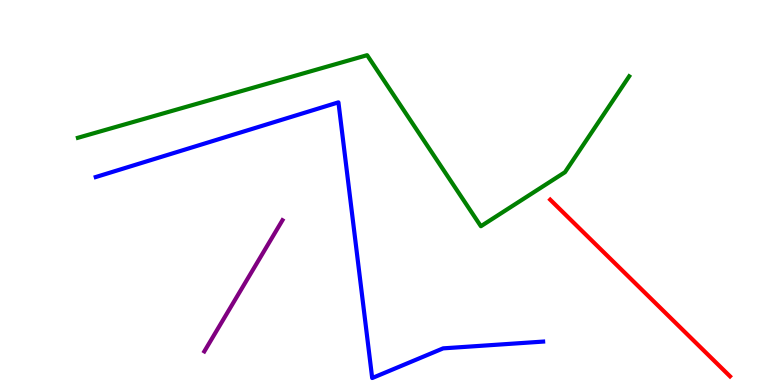[{'lines': ['blue', 'red'], 'intersections': []}, {'lines': ['green', 'red'], 'intersections': []}, {'lines': ['purple', 'red'], 'intersections': []}, {'lines': ['blue', 'green'], 'intersections': []}, {'lines': ['blue', 'purple'], 'intersections': []}, {'lines': ['green', 'purple'], 'intersections': []}]